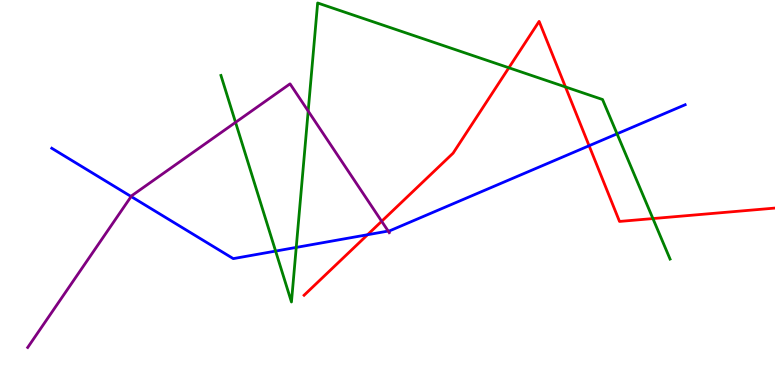[{'lines': ['blue', 'red'], 'intersections': [{'x': 4.74, 'y': 3.9}, {'x': 7.6, 'y': 6.21}]}, {'lines': ['green', 'red'], 'intersections': [{'x': 6.57, 'y': 8.24}, {'x': 7.3, 'y': 7.74}, {'x': 8.42, 'y': 4.32}]}, {'lines': ['purple', 'red'], 'intersections': [{'x': 4.92, 'y': 4.25}]}, {'lines': ['blue', 'green'], 'intersections': [{'x': 3.56, 'y': 3.48}, {'x': 3.82, 'y': 3.57}, {'x': 7.96, 'y': 6.52}]}, {'lines': ['blue', 'purple'], 'intersections': [{'x': 1.69, 'y': 4.9}, {'x': 5.01, 'y': 4.0}]}, {'lines': ['green', 'purple'], 'intersections': [{'x': 3.04, 'y': 6.82}, {'x': 3.98, 'y': 7.12}]}]